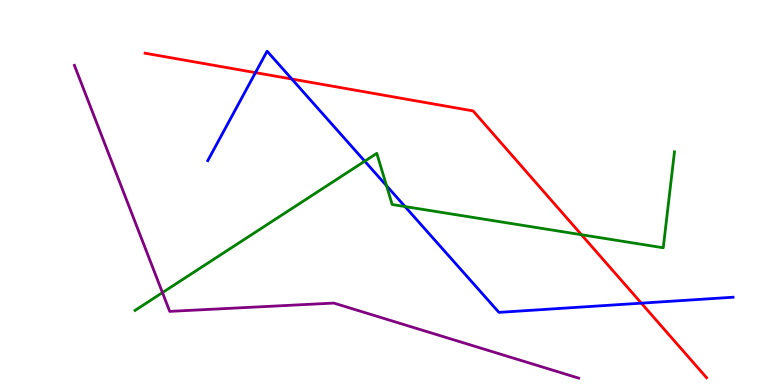[{'lines': ['blue', 'red'], 'intersections': [{'x': 3.3, 'y': 8.11}, {'x': 3.77, 'y': 7.95}, {'x': 8.28, 'y': 2.13}]}, {'lines': ['green', 'red'], 'intersections': [{'x': 7.5, 'y': 3.9}]}, {'lines': ['purple', 'red'], 'intersections': []}, {'lines': ['blue', 'green'], 'intersections': [{'x': 4.71, 'y': 5.81}, {'x': 4.99, 'y': 5.18}, {'x': 5.23, 'y': 4.63}]}, {'lines': ['blue', 'purple'], 'intersections': []}, {'lines': ['green', 'purple'], 'intersections': [{'x': 2.1, 'y': 2.4}]}]